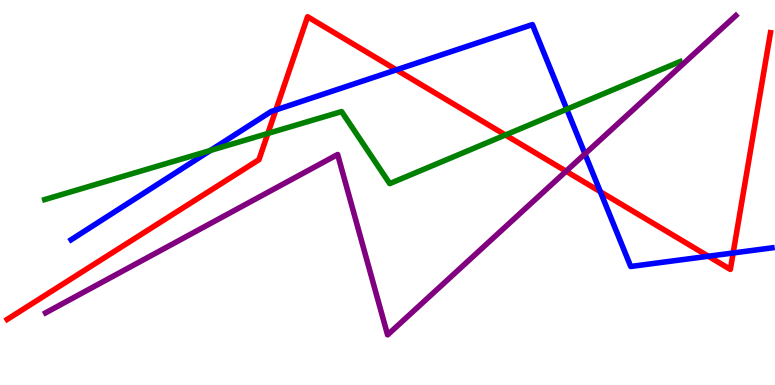[{'lines': ['blue', 'red'], 'intersections': [{'x': 3.56, 'y': 7.14}, {'x': 5.11, 'y': 8.19}, {'x': 7.75, 'y': 5.02}, {'x': 9.14, 'y': 3.34}, {'x': 9.46, 'y': 3.43}]}, {'lines': ['green', 'red'], 'intersections': [{'x': 3.46, 'y': 6.53}, {'x': 6.52, 'y': 6.49}]}, {'lines': ['purple', 'red'], 'intersections': [{'x': 7.3, 'y': 5.55}]}, {'lines': ['blue', 'green'], 'intersections': [{'x': 2.71, 'y': 6.09}, {'x': 7.31, 'y': 7.16}]}, {'lines': ['blue', 'purple'], 'intersections': [{'x': 7.55, 'y': 6.0}]}, {'lines': ['green', 'purple'], 'intersections': []}]